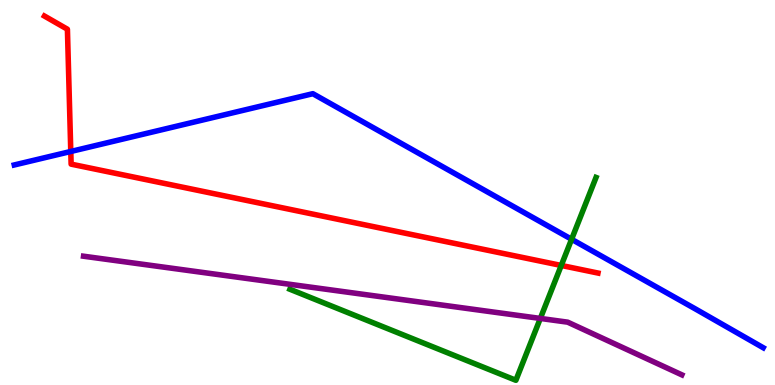[{'lines': ['blue', 'red'], 'intersections': [{'x': 0.913, 'y': 6.07}]}, {'lines': ['green', 'red'], 'intersections': [{'x': 7.24, 'y': 3.11}]}, {'lines': ['purple', 'red'], 'intersections': []}, {'lines': ['blue', 'green'], 'intersections': [{'x': 7.38, 'y': 3.78}]}, {'lines': ['blue', 'purple'], 'intersections': []}, {'lines': ['green', 'purple'], 'intersections': [{'x': 6.97, 'y': 1.73}]}]